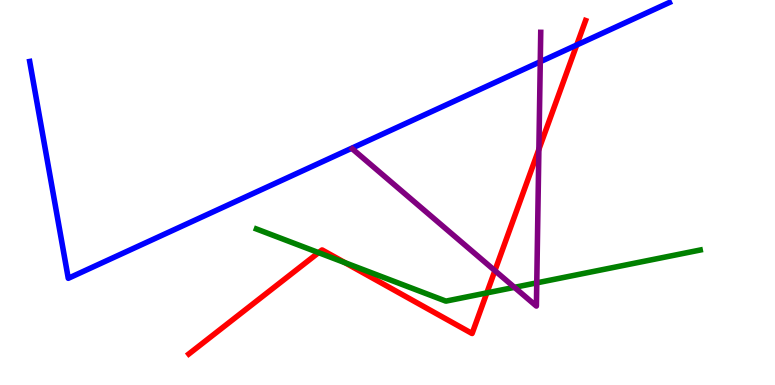[{'lines': ['blue', 'red'], 'intersections': [{'x': 7.44, 'y': 8.83}]}, {'lines': ['green', 'red'], 'intersections': [{'x': 4.11, 'y': 3.44}, {'x': 4.45, 'y': 3.18}, {'x': 6.28, 'y': 2.39}]}, {'lines': ['purple', 'red'], 'intersections': [{'x': 6.39, 'y': 2.97}, {'x': 6.95, 'y': 6.12}]}, {'lines': ['blue', 'green'], 'intersections': []}, {'lines': ['blue', 'purple'], 'intersections': [{'x': 6.97, 'y': 8.4}]}, {'lines': ['green', 'purple'], 'intersections': [{'x': 6.64, 'y': 2.54}, {'x': 6.93, 'y': 2.65}]}]